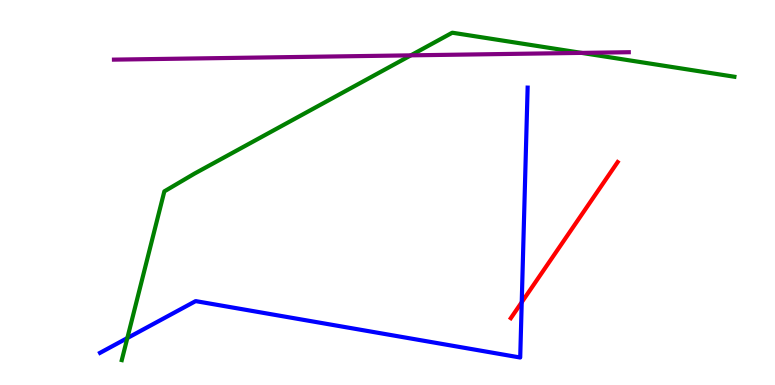[{'lines': ['blue', 'red'], 'intersections': [{'x': 6.73, 'y': 2.15}]}, {'lines': ['green', 'red'], 'intersections': []}, {'lines': ['purple', 'red'], 'intersections': []}, {'lines': ['blue', 'green'], 'intersections': [{'x': 1.64, 'y': 1.22}]}, {'lines': ['blue', 'purple'], 'intersections': []}, {'lines': ['green', 'purple'], 'intersections': [{'x': 5.3, 'y': 8.56}, {'x': 7.5, 'y': 8.63}]}]